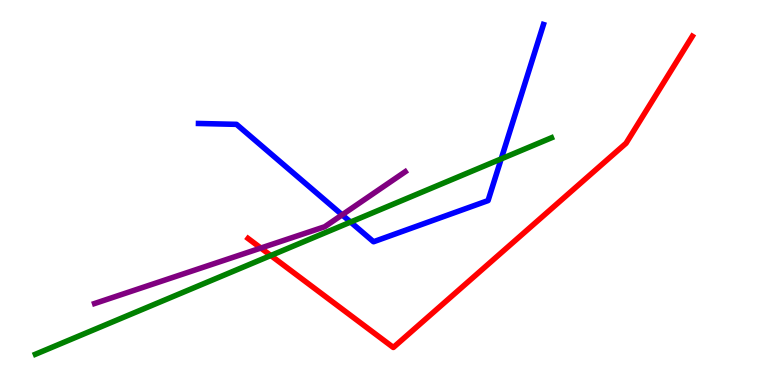[{'lines': ['blue', 'red'], 'intersections': []}, {'lines': ['green', 'red'], 'intersections': [{'x': 3.49, 'y': 3.36}]}, {'lines': ['purple', 'red'], 'intersections': [{'x': 3.37, 'y': 3.56}]}, {'lines': ['blue', 'green'], 'intersections': [{'x': 4.52, 'y': 4.23}, {'x': 6.47, 'y': 5.87}]}, {'lines': ['blue', 'purple'], 'intersections': [{'x': 4.41, 'y': 4.42}]}, {'lines': ['green', 'purple'], 'intersections': []}]